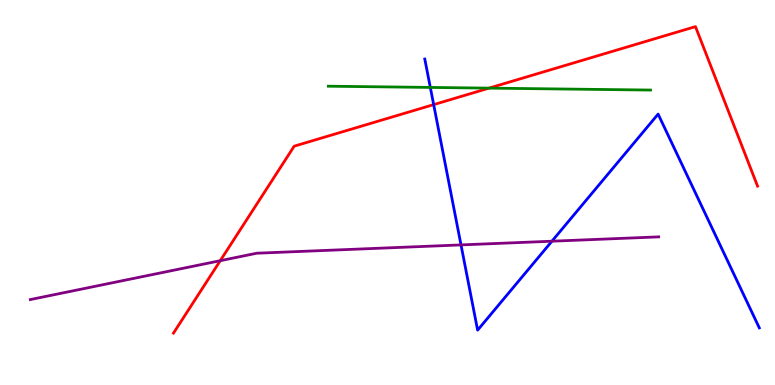[{'lines': ['blue', 'red'], 'intersections': [{'x': 5.6, 'y': 7.28}]}, {'lines': ['green', 'red'], 'intersections': [{'x': 6.31, 'y': 7.71}]}, {'lines': ['purple', 'red'], 'intersections': [{'x': 2.84, 'y': 3.23}]}, {'lines': ['blue', 'green'], 'intersections': [{'x': 5.55, 'y': 7.73}]}, {'lines': ['blue', 'purple'], 'intersections': [{'x': 5.95, 'y': 3.64}, {'x': 7.12, 'y': 3.73}]}, {'lines': ['green', 'purple'], 'intersections': []}]